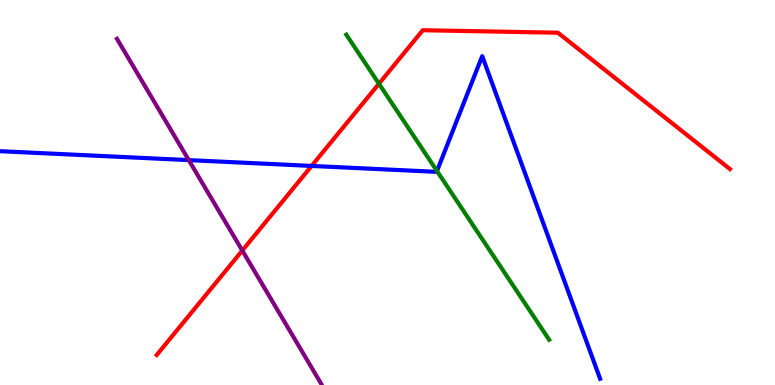[{'lines': ['blue', 'red'], 'intersections': [{'x': 4.02, 'y': 5.69}]}, {'lines': ['green', 'red'], 'intersections': [{'x': 4.89, 'y': 7.83}]}, {'lines': ['purple', 'red'], 'intersections': [{'x': 3.13, 'y': 3.49}]}, {'lines': ['blue', 'green'], 'intersections': [{'x': 5.64, 'y': 5.56}]}, {'lines': ['blue', 'purple'], 'intersections': [{'x': 2.44, 'y': 5.84}]}, {'lines': ['green', 'purple'], 'intersections': []}]